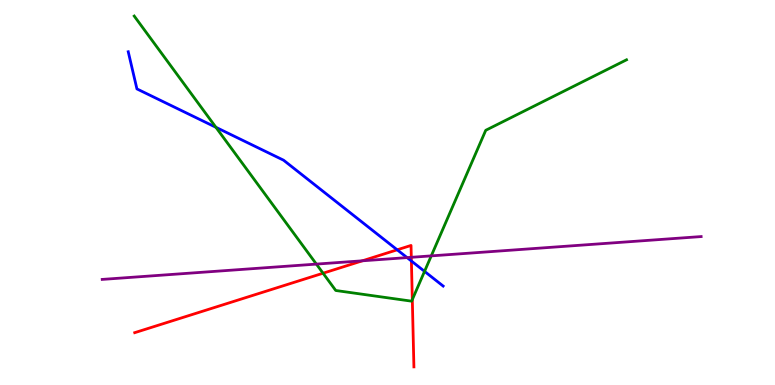[{'lines': ['blue', 'red'], 'intersections': [{'x': 5.13, 'y': 3.51}, {'x': 5.31, 'y': 3.22}]}, {'lines': ['green', 'red'], 'intersections': [{'x': 4.17, 'y': 2.9}, {'x': 5.32, 'y': 2.22}]}, {'lines': ['purple', 'red'], 'intersections': [{'x': 4.68, 'y': 3.23}, {'x': 5.31, 'y': 3.32}]}, {'lines': ['blue', 'green'], 'intersections': [{'x': 2.79, 'y': 6.69}, {'x': 5.48, 'y': 2.95}]}, {'lines': ['blue', 'purple'], 'intersections': [{'x': 5.25, 'y': 3.31}]}, {'lines': ['green', 'purple'], 'intersections': [{'x': 4.08, 'y': 3.14}, {'x': 5.56, 'y': 3.35}]}]